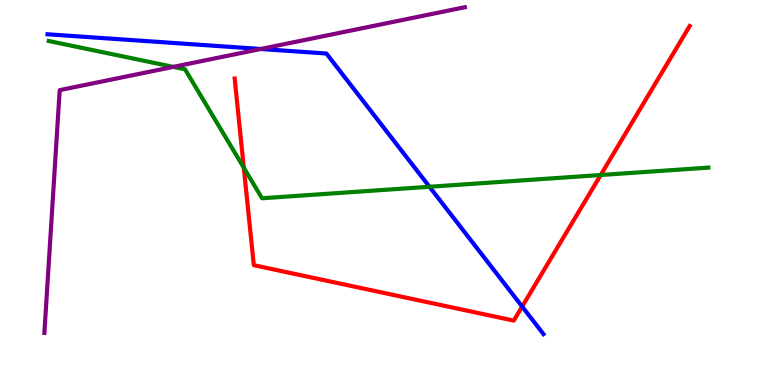[{'lines': ['blue', 'red'], 'intersections': [{'x': 6.74, 'y': 2.04}]}, {'lines': ['green', 'red'], 'intersections': [{'x': 3.15, 'y': 5.64}, {'x': 7.75, 'y': 5.45}]}, {'lines': ['purple', 'red'], 'intersections': []}, {'lines': ['blue', 'green'], 'intersections': [{'x': 5.54, 'y': 5.15}]}, {'lines': ['blue', 'purple'], 'intersections': [{'x': 3.36, 'y': 8.73}]}, {'lines': ['green', 'purple'], 'intersections': [{'x': 2.24, 'y': 8.26}]}]